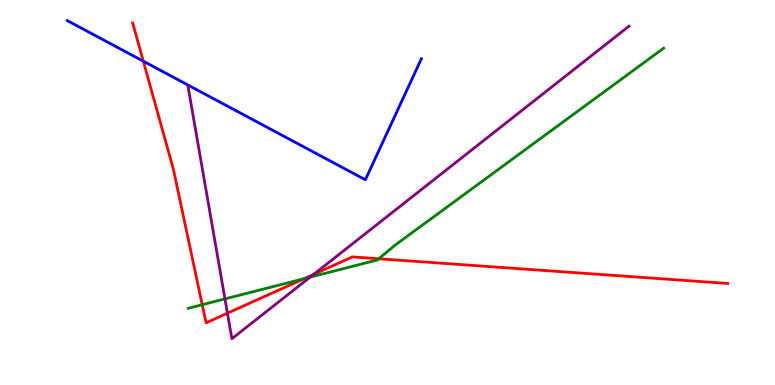[{'lines': ['blue', 'red'], 'intersections': [{'x': 1.85, 'y': 8.41}]}, {'lines': ['green', 'red'], 'intersections': [{'x': 2.61, 'y': 2.09}, {'x': 3.92, 'y': 2.76}, {'x': 4.89, 'y': 3.28}]}, {'lines': ['purple', 'red'], 'intersections': [{'x': 2.93, 'y': 1.86}, {'x': 4.05, 'y': 2.87}]}, {'lines': ['blue', 'green'], 'intersections': []}, {'lines': ['blue', 'purple'], 'intersections': []}, {'lines': ['green', 'purple'], 'intersections': [{'x': 2.9, 'y': 2.24}, {'x': 4.0, 'y': 2.8}]}]